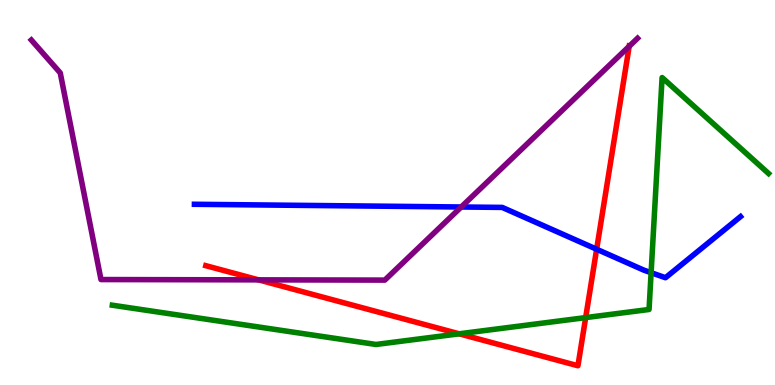[{'lines': ['blue', 'red'], 'intersections': [{'x': 7.7, 'y': 3.53}]}, {'lines': ['green', 'red'], 'intersections': [{'x': 5.92, 'y': 1.33}, {'x': 7.56, 'y': 1.75}]}, {'lines': ['purple', 'red'], 'intersections': [{'x': 3.34, 'y': 2.73}, {'x': 8.12, 'y': 8.8}]}, {'lines': ['blue', 'green'], 'intersections': [{'x': 8.4, 'y': 2.92}]}, {'lines': ['blue', 'purple'], 'intersections': [{'x': 5.95, 'y': 4.62}]}, {'lines': ['green', 'purple'], 'intersections': []}]